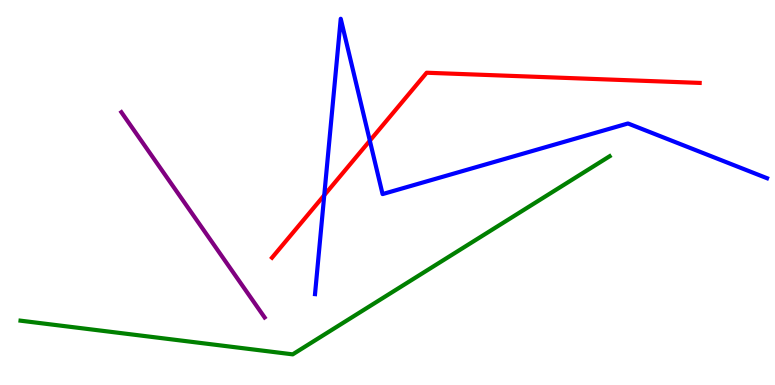[{'lines': ['blue', 'red'], 'intersections': [{'x': 4.18, 'y': 4.93}, {'x': 4.77, 'y': 6.35}]}, {'lines': ['green', 'red'], 'intersections': []}, {'lines': ['purple', 'red'], 'intersections': []}, {'lines': ['blue', 'green'], 'intersections': []}, {'lines': ['blue', 'purple'], 'intersections': []}, {'lines': ['green', 'purple'], 'intersections': []}]